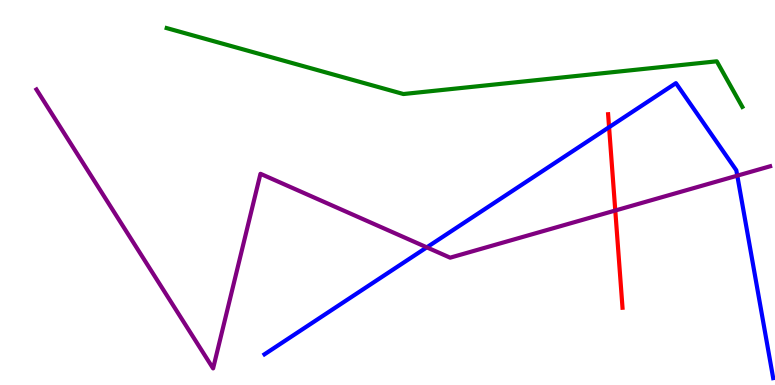[{'lines': ['blue', 'red'], 'intersections': [{'x': 7.86, 'y': 6.7}]}, {'lines': ['green', 'red'], 'intersections': []}, {'lines': ['purple', 'red'], 'intersections': [{'x': 7.94, 'y': 4.53}]}, {'lines': ['blue', 'green'], 'intersections': []}, {'lines': ['blue', 'purple'], 'intersections': [{'x': 5.51, 'y': 3.58}, {'x': 9.51, 'y': 5.44}]}, {'lines': ['green', 'purple'], 'intersections': []}]